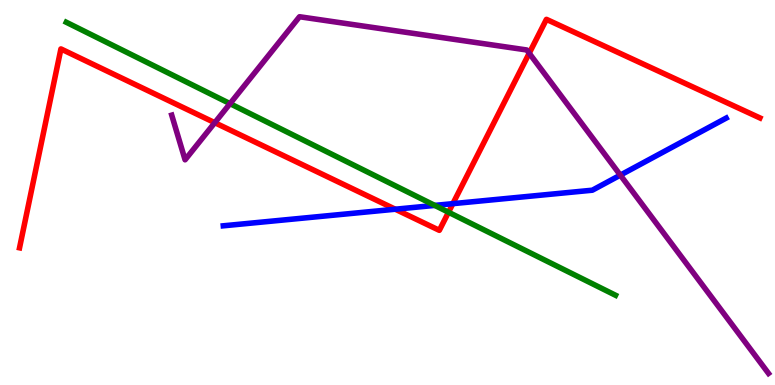[{'lines': ['blue', 'red'], 'intersections': [{'x': 5.1, 'y': 4.57}, {'x': 5.84, 'y': 4.71}]}, {'lines': ['green', 'red'], 'intersections': [{'x': 5.79, 'y': 4.49}]}, {'lines': ['purple', 'red'], 'intersections': [{'x': 2.77, 'y': 6.81}, {'x': 6.83, 'y': 8.62}]}, {'lines': ['blue', 'green'], 'intersections': [{'x': 5.61, 'y': 4.66}]}, {'lines': ['blue', 'purple'], 'intersections': [{'x': 8.0, 'y': 5.45}]}, {'lines': ['green', 'purple'], 'intersections': [{'x': 2.97, 'y': 7.31}]}]